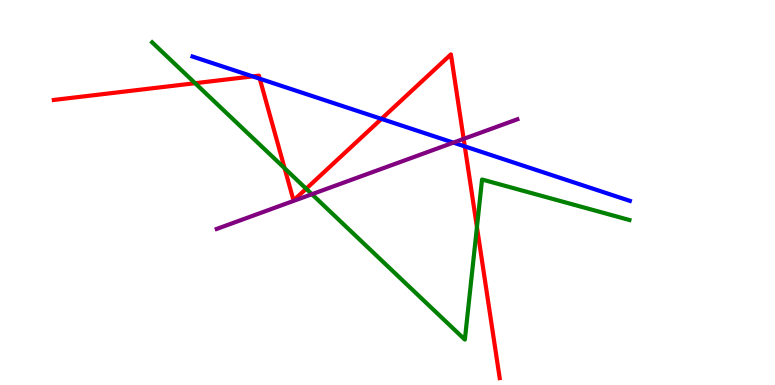[{'lines': ['blue', 'red'], 'intersections': [{'x': 3.26, 'y': 8.02}, {'x': 3.35, 'y': 7.96}, {'x': 4.92, 'y': 6.91}, {'x': 6.0, 'y': 6.2}]}, {'lines': ['green', 'red'], 'intersections': [{'x': 2.52, 'y': 7.84}, {'x': 3.67, 'y': 5.63}, {'x': 3.95, 'y': 5.1}, {'x': 6.15, 'y': 4.1}]}, {'lines': ['purple', 'red'], 'intersections': [{'x': 5.98, 'y': 6.39}]}, {'lines': ['blue', 'green'], 'intersections': []}, {'lines': ['blue', 'purple'], 'intersections': [{'x': 5.85, 'y': 6.3}]}, {'lines': ['green', 'purple'], 'intersections': [{'x': 4.02, 'y': 4.96}]}]